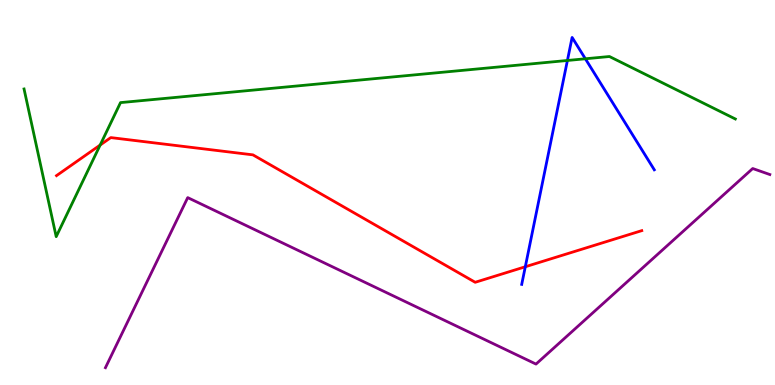[{'lines': ['blue', 'red'], 'intersections': [{'x': 6.78, 'y': 3.07}]}, {'lines': ['green', 'red'], 'intersections': [{'x': 1.29, 'y': 6.23}]}, {'lines': ['purple', 'red'], 'intersections': []}, {'lines': ['blue', 'green'], 'intersections': [{'x': 7.32, 'y': 8.43}, {'x': 7.55, 'y': 8.47}]}, {'lines': ['blue', 'purple'], 'intersections': []}, {'lines': ['green', 'purple'], 'intersections': []}]